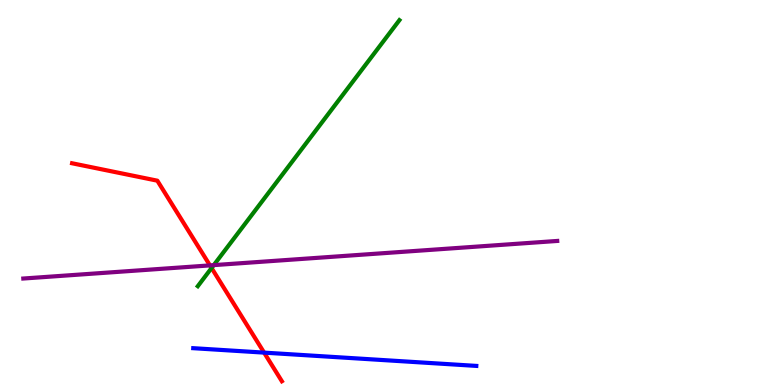[{'lines': ['blue', 'red'], 'intersections': [{'x': 3.41, 'y': 0.841}]}, {'lines': ['green', 'red'], 'intersections': [{'x': 2.73, 'y': 3.04}]}, {'lines': ['purple', 'red'], 'intersections': [{'x': 2.71, 'y': 3.11}]}, {'lines': ['blue', 'green'], 'intersections': []}, {'lines': ['blue', 'purple'], 'intersections': []}, {'lines': ['green', 'purple'], 'intersections': [{'x': 2.76, 'y': 3.11}]}]